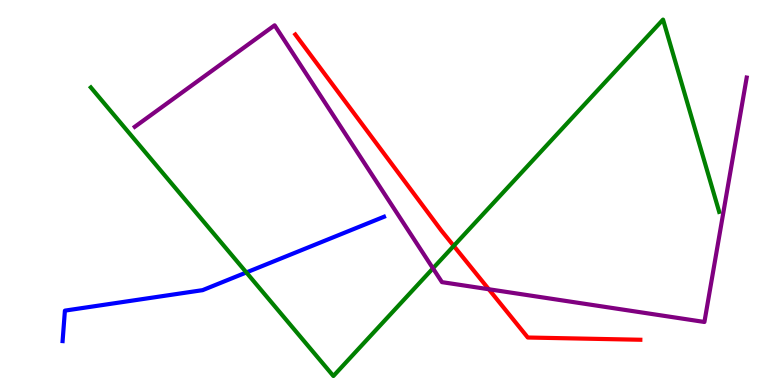[{'lines': ['blue', 'red'], 'intersections': []}, {'lines': ['green', 'red'], 'intersections': [{'x': 5.85, 'y': 3.61}]}, {'lines': ['purple', 'red'], 'intersections': [{'x': 6.31, 'y': 2.49}]}, {'lines': ['blue', 'green'], 'intersections': [{'x': 3.18, 'y': 2.92}]}, {'lines': ['blue', 'purple'], 'intersections': []}, {'lines': ['green', 'purple'], 'intersections': [{'x': 5.59, 'y': 3.03}]}]